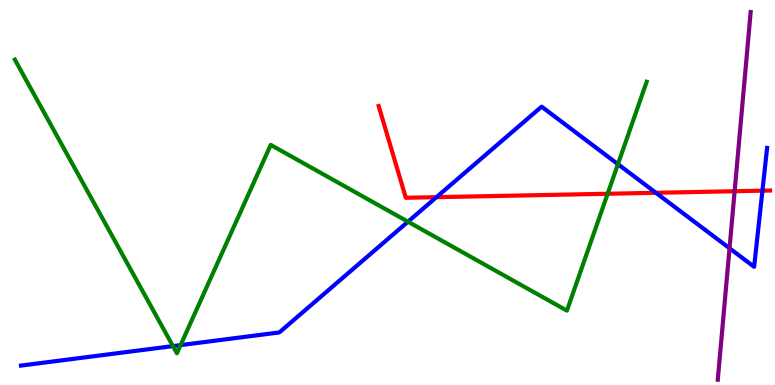[{'lines': ['blue', 'red'], 'intersections': [{'x': 5.63, 'y': 4.88}, {'x': 8.46, 'y': 4.99}, {'x': 9.84, 'y': 5.05}]}, {'lines': ['green', 'red'], 'intersections': [{'x': 7.84, 'y': 4.97}]}, {'lines': ['purple', 'red'], 'intersections': [{'x': 9.48, 'y': 5.03}]}, {'lines': ['blue', 'green'], 'intersections': [{'x': 2.23, 'y': 1.01}, {'x': 2.33, 'y': 1.04}, {'x': 5.26, 'y': 4.24}, {'x': 7.97, 'y': 5.74}]}, {'lines': ['blue', 'purple'], 'intersections': [{'x': 9.41, 'y': 3.55}]}, {'lines': ['green', 'purple'], 'intersections': []}]